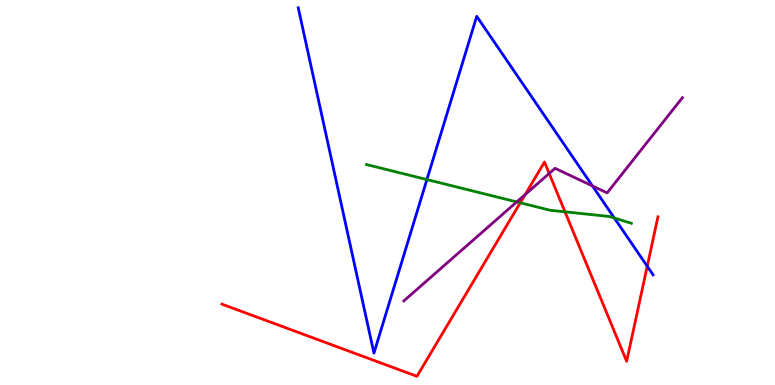[{'lines': ['blue', 'red'], 'intersections': [{'x': 8.35, 'y': 3.08}]}, {'lines': ['green', 'red'], 'intersections': [{'x': 6.71, 'y': 4.73}, {'x': 7.29, 'y': 4.5}]}, {'lines': ['purple', 'red'], 'intersections': [{'x': 6.78, 'y': 4.95}, {'x': 7.09, 'y': 5.49}]}, {'lines': ['blue', 'green'], 'intersections': [{'x': 5.51, 'y': 5.34}, {'x': 7.93, 'y': 4.34}]}, {'lines': ['blue', 'purple'], 'intersections': [{'x': 7.64, 'y': 5.17}]}, {'lines': ['green', 'purple'], 'intersections': [{'x': 6.67, 'y': 4.76}]}]